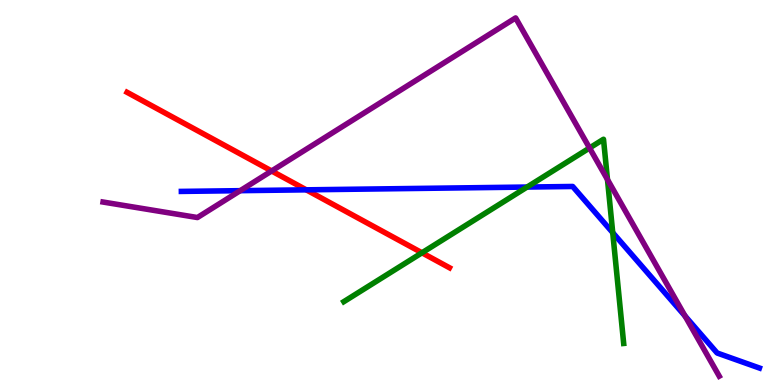[{'lines': ['blue', 'red'], 'intersections': [{'x': 3.95, 'y': 5.07}]}, {'lines': ['green', 'red'], 'intersections': [{'x': 5.44, 'y': 3.43}]}, {'lines': ['purple', 'red'], 'intersections': [{'x': 3.5, 'y': 5.56}]}, {'lines': ['blue', 'green'], 'intersections': [{'x': 6.8, 'y': 5.14}, {'x': 7.91, 'y': 3.96}]}, {'lines': ['blue', 'purple'], 'intersections': [{'x': 3.1, 'y': 5.05}, {'x': 8.84, 'y': 1.79}]}, {'lines': ['green', 'purple'], 'intersections': [{'x': 7.61, 'y': 6.16}, {'x': 7.84, 'y': 5.34}]}]